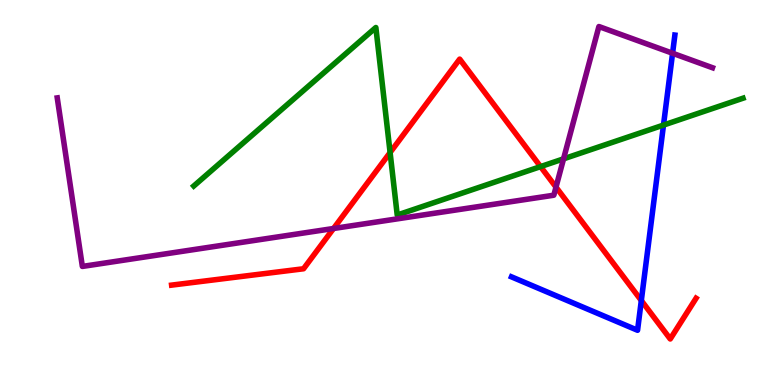[{'lines': ['blue', 'red'], 'intersections': [{'x': 8.28, 'y': 2.19}]}, {'lines': ['green', 'red'], 'intersections': [{'x': 5.03, 'y': 6.04}, {'x': 6.97, 'y': 5.67}]}, {'lines': ['purple', 'red'], 'intersections': [{'x': 4.3, 'y': 4.07}, {'x': 7.17, 'y': 5.14}]}, {'lines': ['blue', 'green'], 'intersections': [{'x': 8.56, 'y': 6.75}]}, {'lines': ['blue', 'purple'], 'intersections': [{'x': 8.68, 'y': 8.62}]}, {'lines': ['green', 'purple'], 'intersections': [{'x': 7.27, 'y': 5.87}]}]